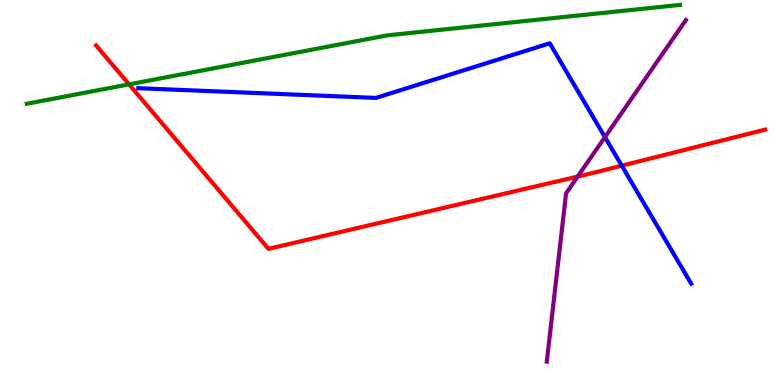[{'lines': ['blue', 'red'], 'intersections': [{'x': 8.02, 'y': 5.7}]}, {'lines': ['green', 'red'], 'intersections': [{'x': 1.67, 'y': 7.81}]}, {'lines': ['purple', 'red'], 'intersections': [{'x': 7.45, 'y': 5.41}]}, {'lines': ['blue', 'green'], 'intersections': []}, {'lines': ['blue', 'purple'], 'intersections': [{'x': 7.81, 'y': 6.44}]}, {'lines': ['green', 'purple'], 'intersections': []}]